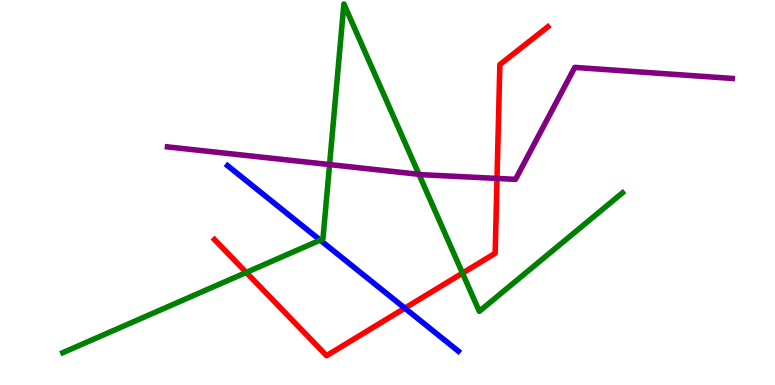[{'lines': ['blue', 'red'], 'intersections': [{'x': 5.22, 'y': 2.0}]}, {'lines': ['green', 'red'], 'intersections': [{'x': 3.18, 'y': 2.92}, {'x': 5.97, 'y': 2.91}]}, {'lines': ['purple', 'red'], 'intersections': [{'x': 6.41, 'y': 5.37}]}, {'lines': ['blue', 'green'], 'intersections': [{'x': 4.13, 'y': 3.76}]}, {'lines': ['blue', 'purple'], 'intersections': []}, {'lines': ['green', 'purple'], 'intersections': [{'x': 4.25, 'y': 5.73}, {'x': 5.41, 'y': 5.47}]}]